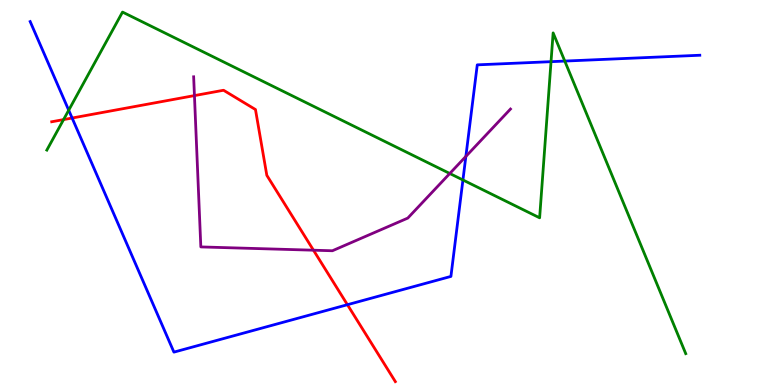[{'lines': ['blue', 'red'], 'intersections': [{'x': 0.931, 'y': 6.93}, {'x': 4.48, 'y': 2.09}]}, {'lines': ['green', 'red'], 'intersections': [{'x': 0.82, 'y': 6.89}]}, {'lines': ['purple', 'red'], 'intersections': [{'x': 2.51, 'y': 7.52}, {'x': 4.04, 'y': 3.5}]}, {'lines': ['blue', 'green'], 'intersections': [{'x': 0.887, 'y': 7.14}, {'x': 5.97, 'y': 5.33}, {'x': 7.11, 'y': 8.4}, {'x': 7.29, 'y': 8.41}]}, {'lines': ['blue', 'purple'], 'intersections': [{'x': 6.01, 'y': 5.94}]}, {'lines': ['green', 'purple'], 'intersections': [{'x': 5.8, 'y': 5.49}]}]